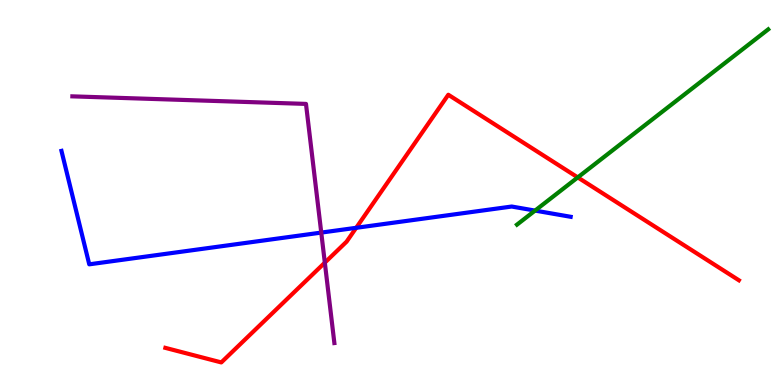[{'lines': ['blue', 'red'], 'intersections': [{'x': 4.6, 'y': 4.08}]}, {'lines': ['green', 'red'], 'intersections': [{'x': 7.45, 'y': 5.39}]}, {'lines': ['purple', 'red'], 'intersections': [{'x': 4.19, 'y': 3.18}]}, {'lines': ['blue', 'green'], 'intersections': [{'x': 6.9, 'y': 4.53}]}, {'lines': ['blue', 'purple'], 'intersections': [{'x': 4.15, 'y': 3.96}]}, {'lines': ['green', 'purple'], 'intersections': []}]